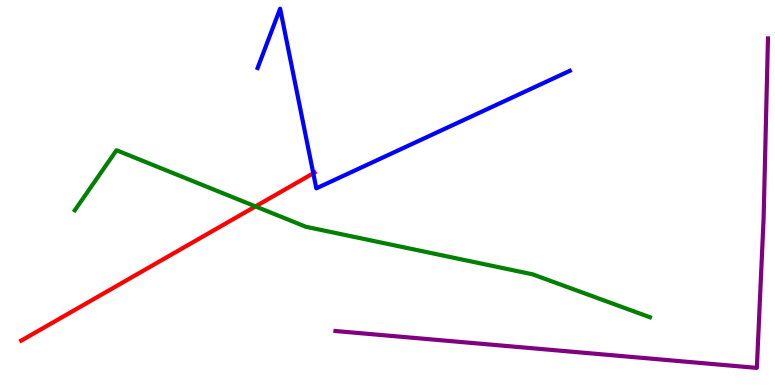[{'lines': ['blue', 'red'], 'intersections': [{'x': 4.04, 'y': 5.5}]}, {'lines': ['green', 'red'], 'intersections': [{'x': 3.3, 'y': 4.64}]}, {'lines': ['purple', 'red'], 'intersections': []}, {'lines': ['blue', 'green'], 'intersections': []}, {'lines': ['blue', 'purple'], 'intersections': []}, {'lines': ['green', 'purple'], 'intersections': []}]